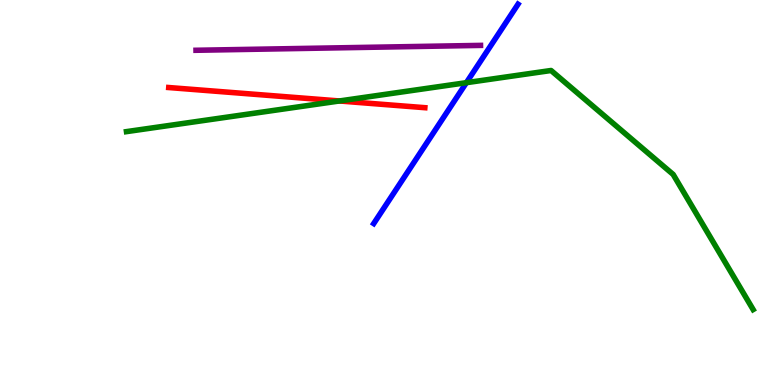[{'lines': ['blue', 'red'], 'intersections': []}, {'lines': ['green', 'red'], 'intersections': [{'x': 4.38, 'y': 7.38}]}, {'lines': ['purple', 'red'], 'intersections': []}, {'lines': ['blue', 'green'], 'intersections': [{'x': 6.02, 'y': 7.85}]}, {'lines': ['blue', 'purple'], 'intersections': []}, {'lines': ['green', 'purple'], 'intersections': []}]